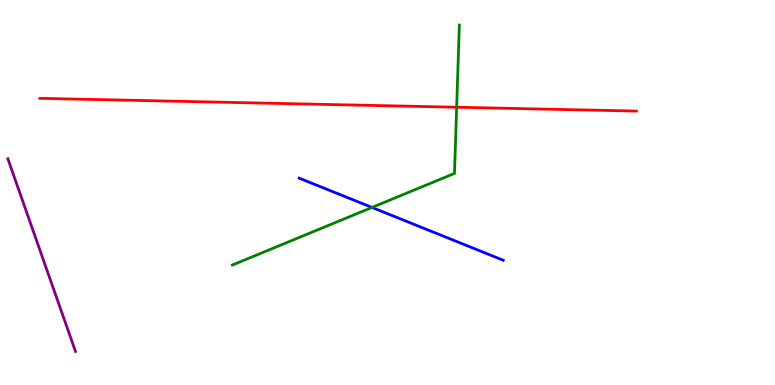[{'lines': ['blue', 'red'], 'intersections': []}, {'lines': ['green', 'red'], 'intersections': [{'x': 5.89, 'y': 7.21}]}, {'lines': ['purple', 'red'], 'intersections': []}, {'lines': ['blue', 'green'], 'intersections': [{'x': 4.8, 'y': 4.61}]}, {'lines': ['blue', 'purple'], 'intersections': []}, {'lines': ['green', 'purple'], 'intersections': []}]